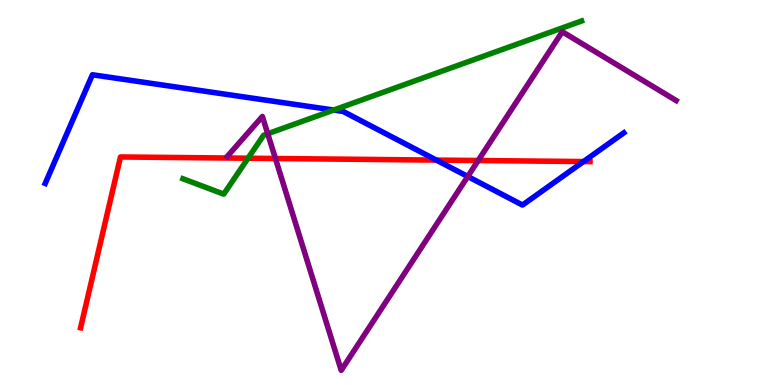[{'lines': ['blue', 'red'], 'intersections': [{'x': 5.63, 'y': 5.84}, {'x': 7.53, 'y': 5.8}]}, {'lines': ['green', 'red'], 'intersections': [{'x': 3.2, 'y': 5.89}]}, {'lines': ['purple', 'red'], 'intersections': [{'x': 3.55, 'y': 5.88}, {'x': 6.17, 'y': 5.83}]}, {'lines': ['blue', 'green'], 'intersections': [{'x': 4.31, 'y': 7.14}]}, {'lines': ['blue', 'purple'], 'intersections': [{'x': 6.04, 'y': 5.42}]}, {'lines': ['green', 'purple'], 'intersections': [{'x': 3.45, 'y': 6.53}]}]